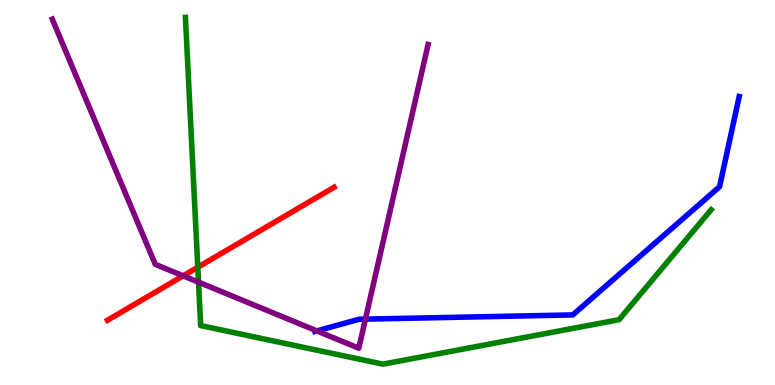[{'lines': ['blue', 'red'], 'intersections': []}, {'lines': ['green', 'red'], 'intersections': [{'x': 2.55, 'y': 3.06}]}, {'lines': ['purple', 'red'], 'intersections': [{'x': 2.36, 'y': 2.84}]}, {'lines': ['blue', 'green'], 'intersections': []}, {'lines': ['blue', 'purple'], 'intersections': [{'x': 4.09, 'y': 1.4}, {'x': 4.72, 'y': 1.71}]}, {'lines': ['green', 'purple'], 'intersections': [{'x': 2.56, 'y': 2.67}]}]